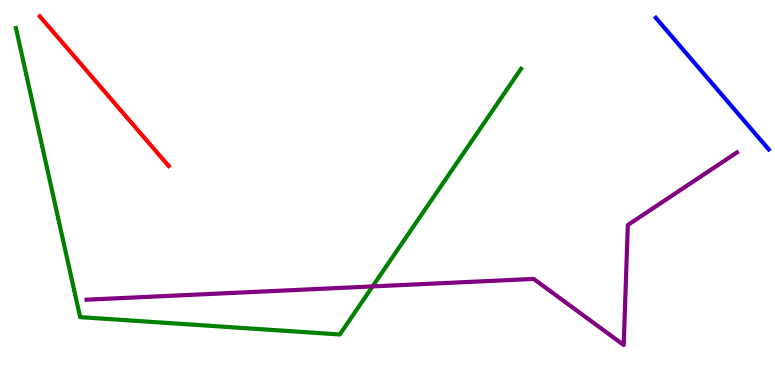[{'lines': ['blue', 'red'], 'intersections': []}, {'lines': ['green', 'red'], 'intersections': []}, {'lines': ['purple', 'red'], 'intersections': []}, {'lines': ['blue', 'green'], 'intersections': []}, {'lines': ['blue', 'purple'], 'intersections': []}, {'lines': ['green', 'purple'], 'intersections': [{'x': 4.81, 'y': 2.56}]}]